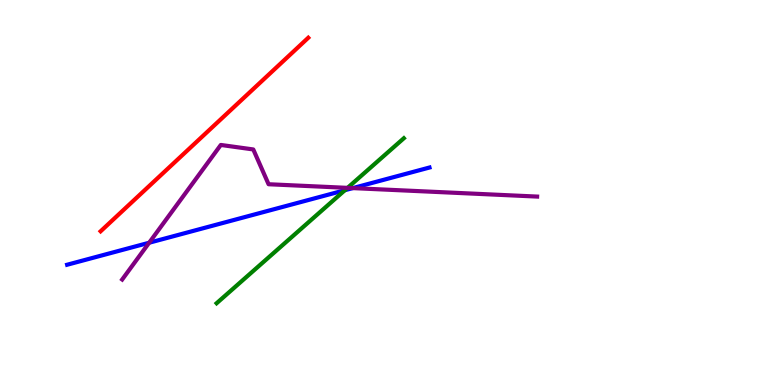[{'lines': ['blue', 'red'], 'intersections': []}, {'lines': ['green', 'red'], 'intersections': []}, {'lines': ['purple', 'red'], 'intersections': []}, {'lines': ['blue', 'green'], 'intersections': [{'x': 4.45, 'y': 5.06}]}, {'lines': ['blue', 'purple'], 'intersections': [{'x': 1.92, 'y': 3.7}, {'x': 4.55, 'y': 5.11}]}, {'lines': ['green', 'purple'], 'intersections': [{'x': 4.48, 'y': 5.12}]}]